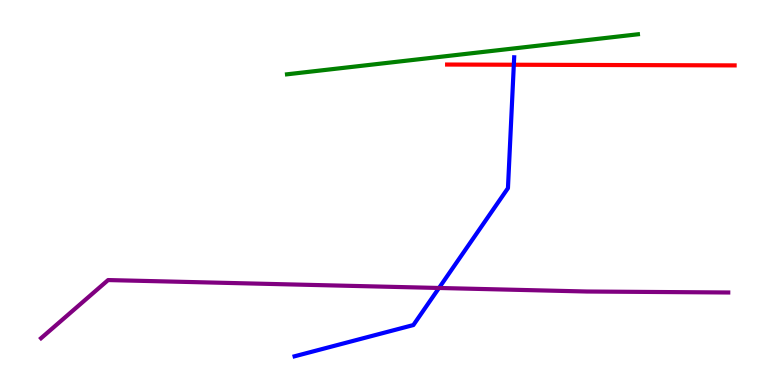[{'lines': ['blue', 'red'], 'intersections': [{'x': 6.63, 'y': 8.32}]}, {'lines': ['green', 'red'], 'intersections': []}, {'lines': ['purple', 'red'], 'intersections': []}, {'lines': ['blue', 'green'], 'intersections': []}, {'lines': ['blue', 'purple'], 'intersections': [{'x': 5.66, 'y': 2.52}]}, {'lines': ['green', 'purple'], 'intersections': []}]